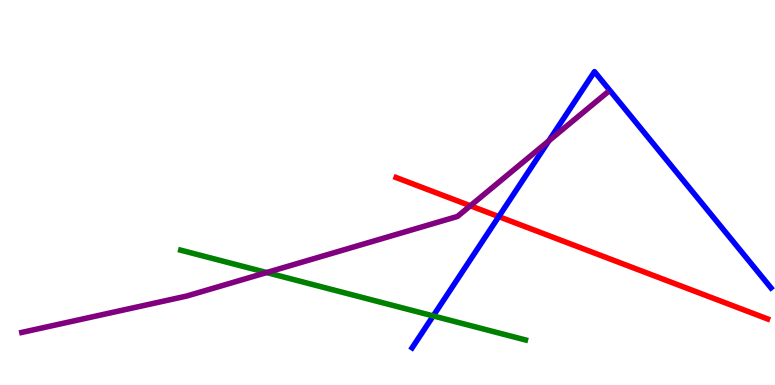[{'lines': ['blue', 'red'], 'intersections': [{'x': 6.44, 'y': 4.37}]}, {'lines': ['green', 'red'], 'intersections': []}, {'lines': ['purple', 'red'], 'intersections': [{'x': 6.07, 'y': 4.66}]}, {'lines': ['blue', 'green'], 'intersections': [{'x': 5.59, 'y': 1.79}]}, {'lines': ['blue', 'purple'], 'intersections': [{'x': 7.08, 'y': 6.34}]}, {'lines': ['green', 'purple'], 'intersections': [{'x': 3.44, 'y': 2.92}]}]